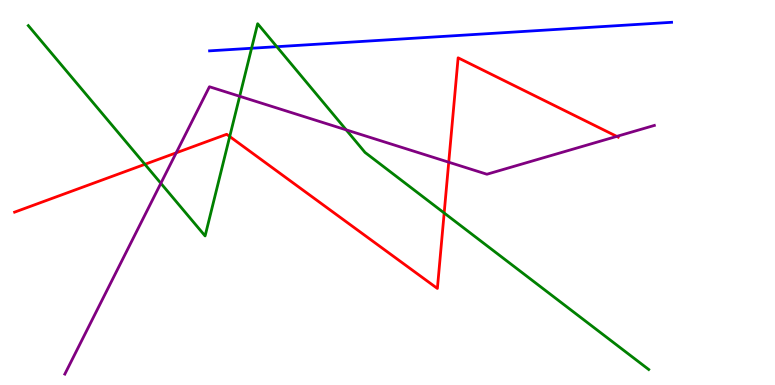[{'lines': ['blue', 'red'], 'intersections': []}, {'lines': ['green', 'red'], 'intersections': [{'x': 1.87, 'y': 5.73}, {'x': 2.96, 'y': 6.45}, {'x': 5.73, 'y': 4.47}]}, {'lines': ['purple', 'red'], 'intersections': [{'x': 2.27, 'y': 6.03}, {'x': 5.79, 'y': 5.79}, {'x': 7.96, 'y': 6.46}]}, {'lines': ['blue', 'green'], 'intersections': [{'x': 3.25, 'y': 8.75}, {'x': 3.57, 'y': 8.79}]}, {'lines': ['blue', 'purple'], 'intersections': []}, {'lines': ['green', 'purple'], 'intersections': [{'x': 2.08, 'y': 5.24}, {'x': 3.09, 'y': 7.5}, {'x': 4.47, 'y': 6.63}]}]